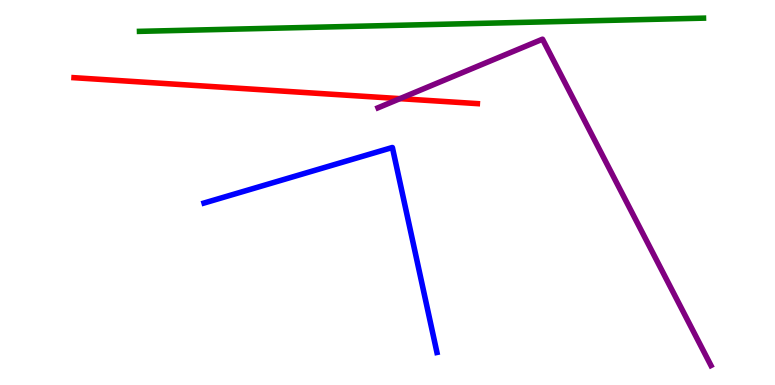[{'lines': ['blue', 'red'], 'intersections': []}, {'lines': ['green', 'red'], 'intersections': []}, {'lines': ['purple', 'red'], 'intersections': [{'x': 5.16, 'y': 7.44}]}, {'lines': ['blue', 'green'], 'intersections': []}, {'lines': ['blue', 'purple'], 'intersections': []}, {'lines': ['green', 'purple'], 'intersections': []}]